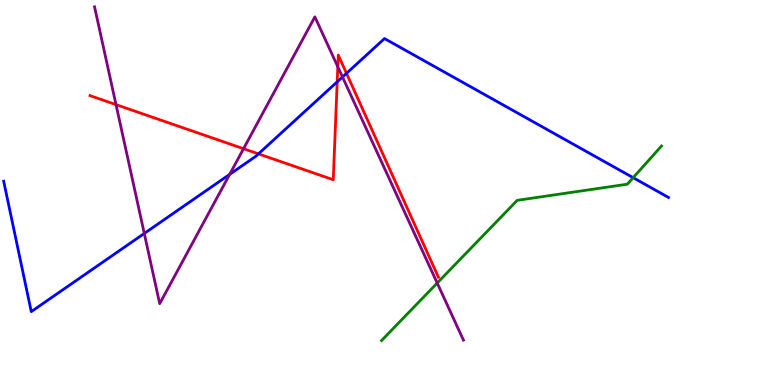[{'lines': ['blue', 'red'], 'intersections': [{'x': 3.33, 'y': 6.0}, {'x': 4.35, 'y': 7.87}, {'x': 4.47, 'y': 8.1}]}, {'lines': ['green', 'red'], 'intersections': []}, {'lines': ['purple', 'red'], 'intersections': [{'x': 1.5, 'y': 7.28}, {'x': 3.14, 'y': 6.14}, {'x': 4.36, 'y': 8.27}]}, {'lines': ['blue', 'green'], 'intersections': [{'x': 8.17, 'y': 5.39}]}, {'lines': ['blue', 'purple'], 'intersections': [{'x': 1.86, 'y': 3.94}, {'x': 2.96, 'y': 5.47}, {'x': 4.42, 'y': 8.0}]}, {'lines': ['green', 'purple'], 'intersections': [{'x': 5.64, 'y': 2.65}]}]